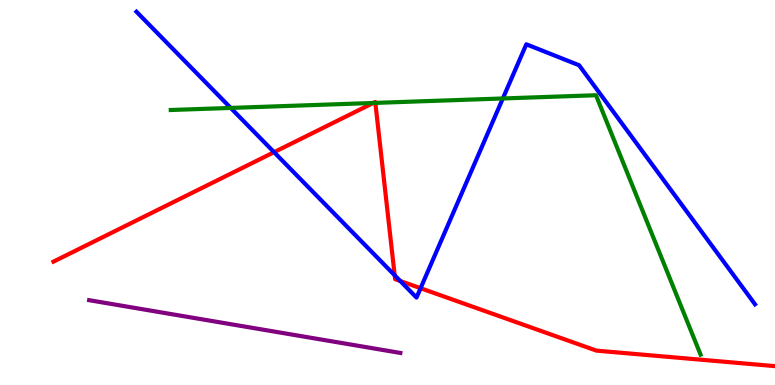[{'lines': ['blue', 'red'], 'intersections': [{'x': 3.54, 'y': 6.05}, {'x': 5.09, 'y': 2.85}, {'x': 5.16, 'y': 2.7}, {'x': 5.43, 'y': 2.51}]}, {'lines': ['green', 'red'], 'intersections': [{'x': 4.82, 'y': 7.33}, {'x': 4.84, 'y': 7.33}]}, {'lines': ['purple', 'red'], 'intersections': []}, {'lines': ['blue', 'green'], 'intersections': [{'x': 2.98, 'y': 7.2}, {'x': 6.49, 'y': 7.44}]}, {'lines': ['blue', 'purple'], 'intersections': []}, {'lines': ['green', 'purple'], 'intersections': []}]